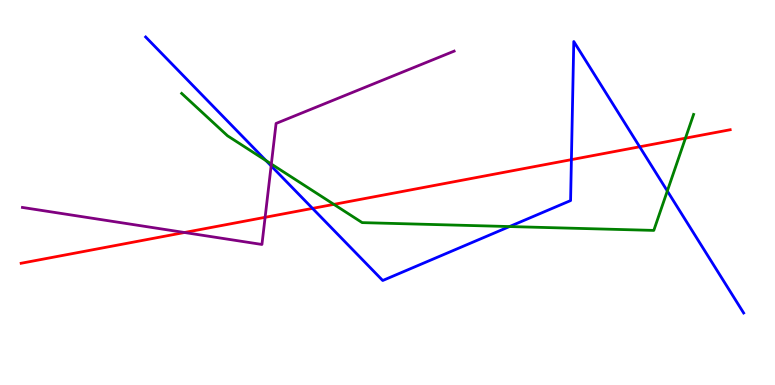[{'lines': ['blue', 'red'], 'intersections': [{'x': 4.03, 'y': 4.59}, {'x': 7.37, 'y': 5.85}, {'x': 8.25, 'y': 6.19}]}, {'lines': ['green', 'red'], 'intersections': [{'x': 4.31, 'y': 4.69}, {'x': 8.84, 'y': 6.41}]}, {'lines': ['purple', 'red'], 'intersections': [{'x': 2.38, 'y': 3.96}, {'x': 3.42, 'y': 4.36}]}, {'lines': ['blue', 'green'], 'intersections': [{'x': 3.43, 'y': 5.83}, {'x': 6.57, 'y': 4.12}, {'x': 8.61, 'y': 5.04}]}, {'lines': ['blue', 'purple'], 'intersections': [{'x': 3.5, 'y': 5.69}]}, {'lines': ['green', 'purple'], 'intersections': [{'x': 3.5, 'y': 5.74}]}]